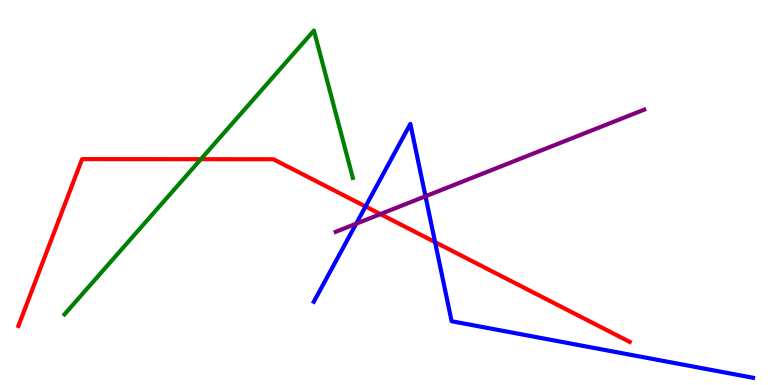[{'lines': ['blue', 'red'], 'intersections': [{'x': 4.72, 'y': 4.64}, {'x': 5.61, 'y': 3.71}]}, {'lines': ['green', 'red'], 'intersections': [{'x': 2.59, 'y': 5.87}]}, {'lines': ['purple', 'red'], 'intersections': [{'x': 4.91, 'y': 4.44}]}, {'lines': ['blue', 'green'], 'intersections': []}, {'lines': ['blue', 'purple'], 'intersections': [{'x': 4.6, 'y': 4.19}, {'x': 5.49, 'y': 4.9}]}, {'lines': ['green', 'purple'], 'intersections': []}]